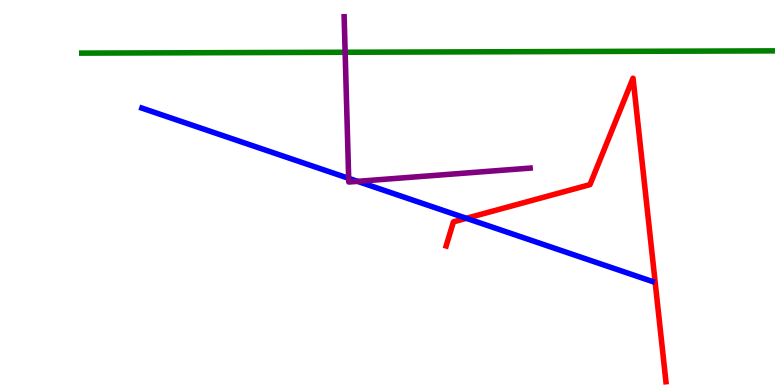[{'lines': ['blue', 'red'], 'intersections': [{'x': 6.02, 'y': 4.33}]}, {'lines': ['green', 'red'], 'intersections': []}, {'lines': ['purple', 'red'], 'intersections': []}, {'lines': ['blue', 'green'], 'intersections': []}, {'lines': ['blue', 'purple'], 'intersections': [{'x': 4.5, 'y': 5.37}, {'x': 4.61, 'y': 5.29}]}, {'lines': ['green', 'purple'], 'intersections': [{'x': 4.45, 'y': 8.64}]}]